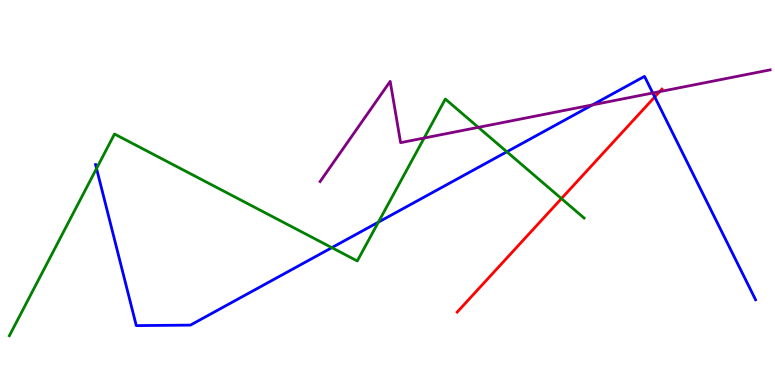[{'lines': ['blue', 'red'], 'intersections': [{'x': 8.45, 'y': 7.48}]}, {'lines': ['green', 'red'], 'intersections': [{'x': 7.24, 'y': 4.84}]}, {'lines': ['purple', 'red'], 'intersections': [{'x': 8.51, 'y': 7.62}]}, {'lines': ['blue', 'green'], 'intersections': [{'x': 1.25, 'y': 5.62}, {'x': 4.28, 'y': 3.57}, {'x': 4.88, 'y': 4.23}, {'x': 6.54, 'y': 6.06}]}, {'lines': ['blue', 'purple'], 'intersections': [{'x': 7.65, 'y': 7.28}, {'x': 8.42, 'y': 7.58}]}, {'lines': ['green', 'purple'], 'intersections': [{'x': 5.47, 'y': 6.41}, {'x': 6.17, 'y': 6.69}]}]